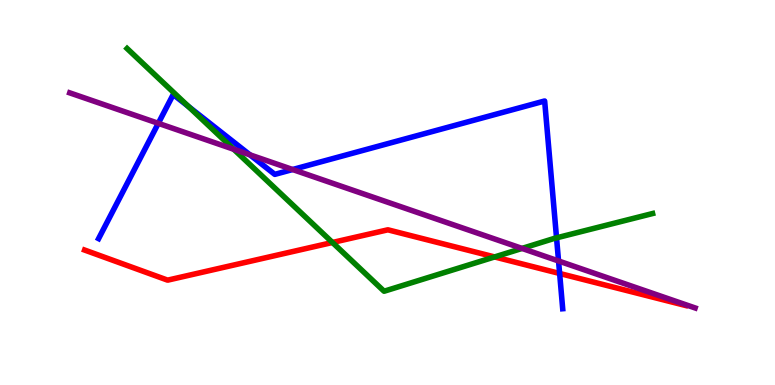[{'lines': ['blue', 'red'], 'intersections': [{'x': 7.22, 'y': 2.9}]}, {'lines': ['green', 'red'], 'intersections': [{'x': 4.29, 'y': 3.7}, {'x': 6.38, 'y': 3.33}]}, {'lines': ['purple', 'red'], 'intersections': []}, {'lines': ['blue', 'green'], 'intersections': [{'x': 2.43, 'y': 7.23}, {'x': 7.18, 'y': 3.82}]}, {'lines': ['blue', 'purple'], 'intersections': [{'x': 2.04, 'y': 6.8}, {'x': 3.22, 'y': 5.98}, {'x': 3.78, 'y': 5.6}, {'x': 7.21, 'y': 3.22}]}, {'lines': ['green', 'purple'], 'intersections': [{'x': 3.02, 'y': 6.12}, {'x': 6.74, 'y': 3.55}]}]